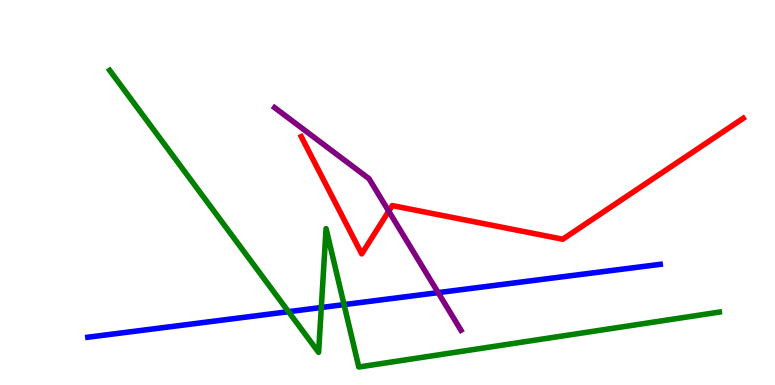[{'lines': ['blue', 'red'], 'intersections': []}, {'lines': ['green', 'red'], 'intersections': []}, {'lines': ['purple', 'red'], 'intersections': [{'x': 5.02, 'y': 4.52}]}, {'lines': ['blue', 'green'], 'intersections': [{'x': 3.72, 'y': 1.9}, {'x': 4.15, 'y': 2.01}, {'x': 4.44, 'y': 2.09}]}, {'lines': ['blue', 'purple'], 'intersections': [{'x': 5.65, 'y': 2.4}]}, {'lines': ['green', 'purple'], 'intersections': []}]